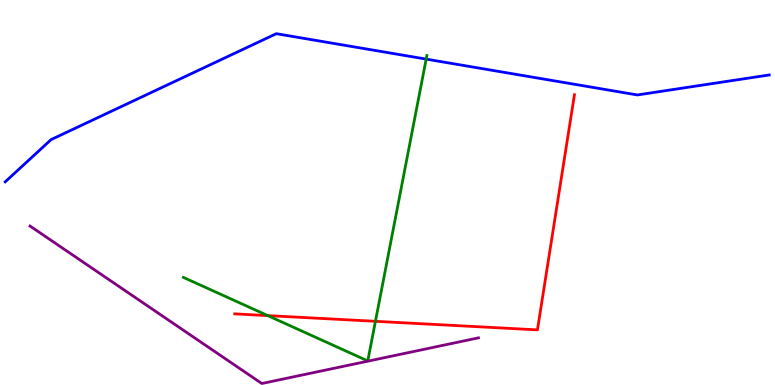[{'lines': ['blue', 'red'], 'intersections': []}, {'lines': ['green', 'red'], 'intersections': [{'x': 3.46, 'y': 1.8}, {'x': 4.84, 'y': 1.65}]}, {'lines': ['purple', 'red'], 'intersections': []}, {'lines': ['blue', 'green'], 'intersections': [{'x': 5.5, 'y': 8.46}]}, {'lines': ['blue', 'purple'], 'intersections': []}, {'lines': ['green', 'purple'], 'intersections': []}]